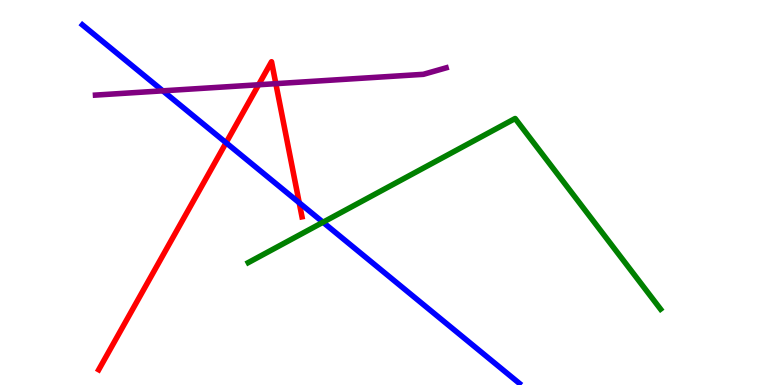[{'lines': ['blue', 'red'], 'intersections': [{'x': 2.92, 'y': 6.29}, {'x': 3.86, 'y': 4.73}]}, {'lines': ['green', 'red'], 'intersections': []}, {'lines': ['purple', 'red'], 'intersections': [{'x': 3.34, 'y': 7.8}, {'x': 3.56, 'y': 7.83}]}, {'lines': ['blue', 'green'], 'intersections': [{'x': 4.17, 'y': 4.23}]}, {'lines': ['blue', 'purple'], 'intersections': [{'x': 2.1, 'y': 7.64}]}, {'lines': ['green', 'purple'], 'intersections': []}]